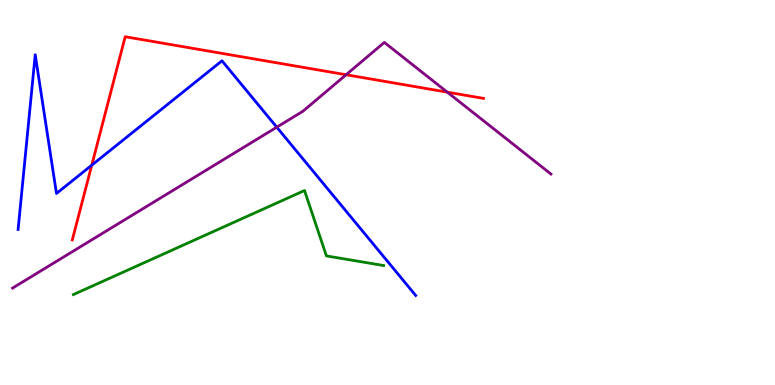[{'lines': ['blue', 'red'], 'intersections': [{'x': 1.18, 'y': 5.71}]}, {'lines': ['green', 'red'], 'intersections': []}, {'lines': ['purple', 'red'], 'intersections': [{'x': 4.47, 'y': 8.06}, {'x': 5.77, 'y': 7.61}]}, {'lines': ['blue', 'green'], 'intersections': []}, {'lines': ['blue', 'purple'], 'intersections': [{'x': 3.57, 'y': 6.7}]}, {'lines': ['green', 'purple'], 'intersections': []}]